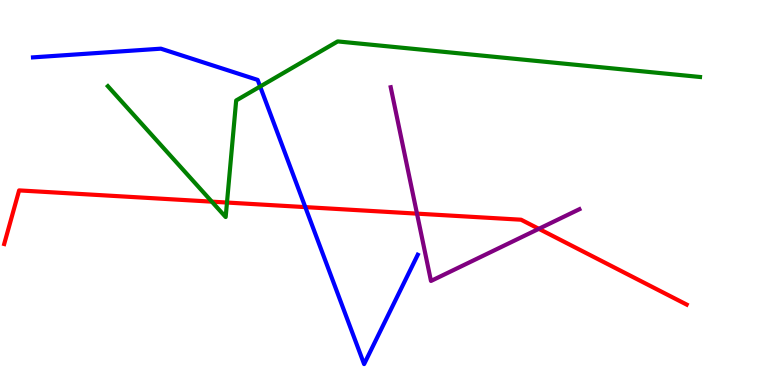[{'lines': ['blue', 'red'], 'intersections': [{'x': 3.94, 'y': 4.62}]}, {'lines': ['green', 'red'], 'intersections': [{'x': 2.73, 'y': 4.76}, {'x': 2.93, 'y': 4.74}]}, {'lines': ['purple', 'red'], 'intersections': [{'x': 5.38, 'y': 4.45}, {'x': 6.95, 'y': 4.06}]}, {'lines': ['blue', 'green'], 'intersections': [{'x': 3.36, 'y': 7.75}]}, {'lines': ['blue', 'purple'], 'intersections': []}, {'lines': ['green', 'purple'], 'intersections': []}]